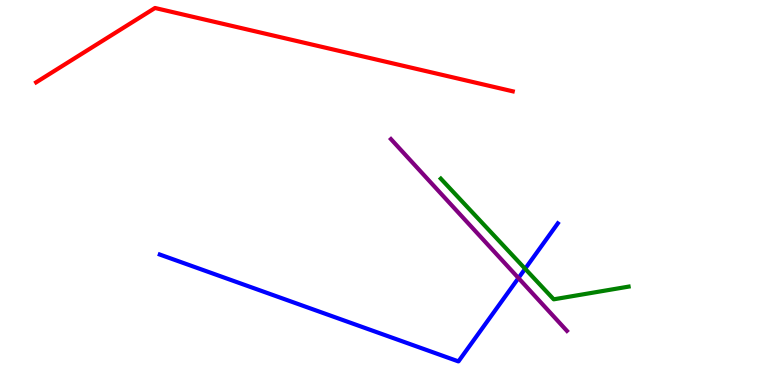[{'lines': ['blue', 'red'], 'intersections': []}, {'lines': ['green', 'red'], 'intersections': []}, {'lines': ['purple', 'red'], 'intersections': []}, {'lines': ['blue', 'green'], 'intersections': [{'x': 6.78, 'y': 3.02}]}, {'lines': ['blue', 'purple'], 'intersections': [{'x': 6.69, 'y': 2.78}]}, {'lines': ['green', 'purple'], 'intersections': []}]